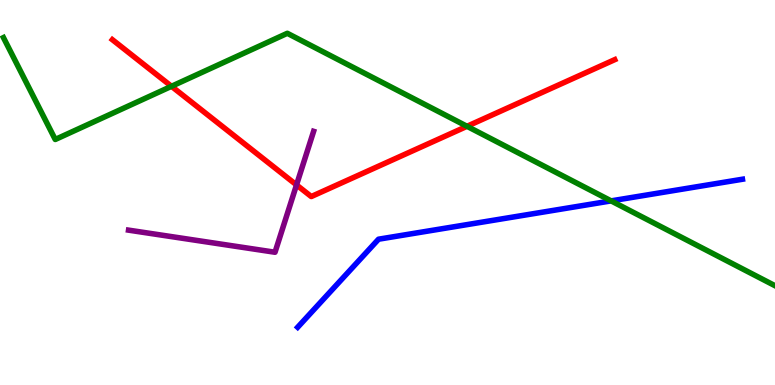[{'lines': ['blue', 'red'], 'intersections': []}, {'lines': ['green', 'red'], 'intersections': [{'x': 2.21, 'y': 7.76}, {'x': 6.03, 'y': 6.72}]}, {'lines': ['purple', 'red'], 'intersections': [{'x': 3.83, 'y': 5.2}]}, {'lines': ['blue', 'green'], 'intersections': [{'x': 7.89, 'y': 4.78}]}, {'lines': ['blue', 'purple'], 'intersections': []}, {'lines': ['green', 'purple'], 'intersections': []}]